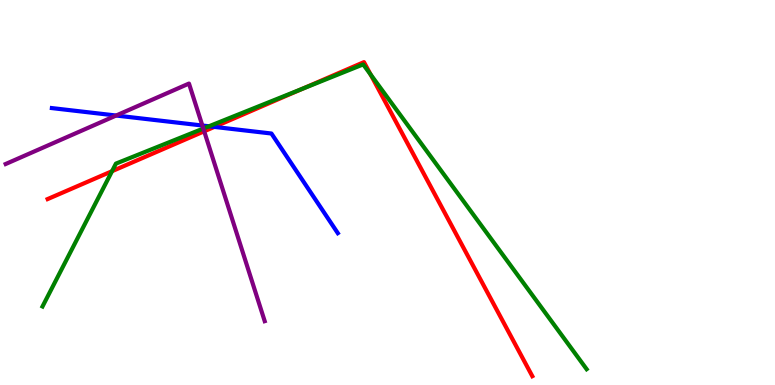[{'lines': ['blue', 'red'], 'intersections': [{'x': 2.77, 'y': 6.7}]}, {'lines': ['green', 'red'], 'intersections': [{'x': 1.45, 'y': 5.55}, {'x': 3.9, 'y': 7.69}, {'x': 4.78, 'y': 8.06}]}, {'lines': ['purple', 'red'], 'intersections': [{'x': 2.63, 'y': 6.59}]}, {'lines': ['blue', 'green'], 'intersections': [{'x': 2.7, 'y': 6.72}]}, {'lines': ['blue', 'purple'], 'intersections': [{'x': 1.5, 'y': 7.0}, {'x': 2.61, 'y': 6.74}]}, {'lines': ['green', 'purple'], 'intersections': [{'x': 2.62, 'y': 6.66}]}]